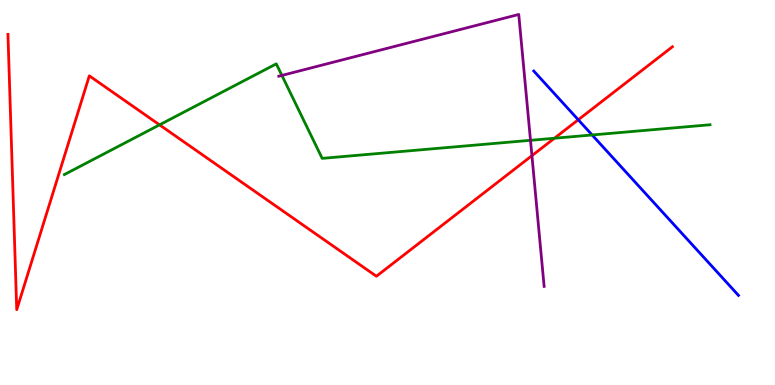[{'lines': ['blue', 'red'], 'intersections': [{'x': 7.46, 'y': 6.89}]}, {'lines': ['green', 'red'], 'intersections': [{'x': 2.06, 'y': 6.76}, {'x': 7.15, 'y': 6.41}]}, {'lines': ['purple', 'red'], 'intersections': [{'x': 6.86, 'y': 5.96}]}, {'lines': ['blue', 'green'], 'intersections': [{'x': 7.64, 'y': 6.49}]}, {'lines': ['blue', 'purple'], 'intersections': []}, {'lines': ['green', 'purple'], 'intersections': [{'x': 3.64, 'y': 8.04}, {'x': 6.85, 'y': 6.36}]}]